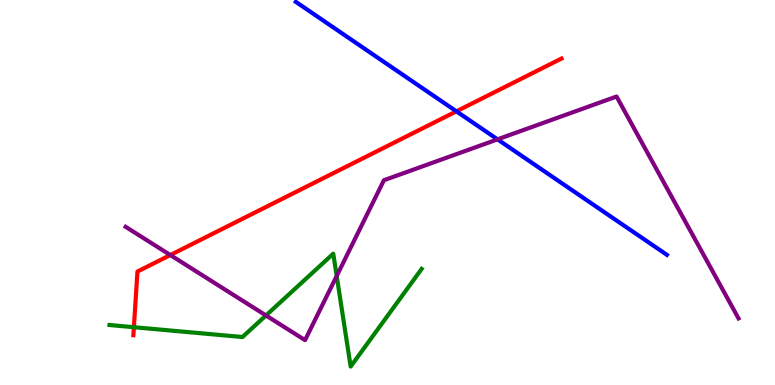[{'lines': ['blue', 'red'], 'intersections': [{'x': 5.89, 'y': 7.11}]}, {'lines': ['green', 'red'], 'intersections': [{'x': 1.73, 'y': 1.5}]}, {'lines': ['purple', 'red'], 'intersections': [{'x': 2.2, 'y': 3.38}]}, {'lines': ['blue', 'green'], 'intersections': []}, {'lines': ['blue', 'purple'], 'intersections': [{'x': 6.42, 'y': 6.38}]}, {'lines': ['green', 'purple'], 'intersections': [{'x': 3.43, 'y': 1.81}, {'x': 4.34, 'y': 2.83}]}]